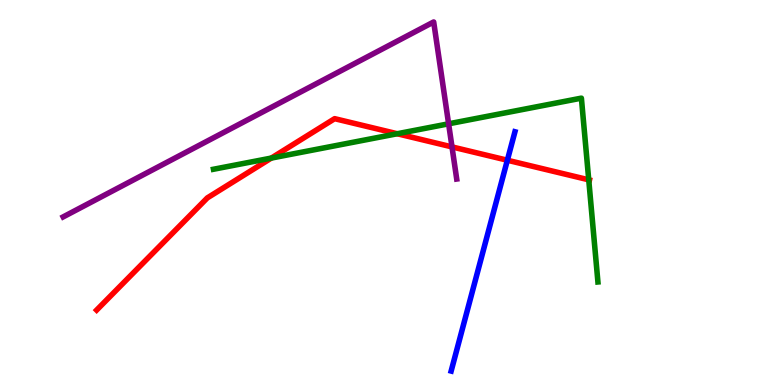[{'lines': ['blue', 'red'], 'intersections': [{'x': 6.55, 'y': 5.84}]}, {'lines': ['green', 'red'], 'intersections': [{'x': 3.5, 'y': 5.89}, {'x': 5.13, 'y': 6.53}, {'x': 7.6, 'y': 5.33}]}, {'lines': ['purple', 'red'], 'intersections': [{'x': 5.83, 'y': 6.18}]}, {'lines': ['blue', 'green'], 'intersections': []}, {'lines': ['blue', 'purple'], 'intersections': []}, {'lines': ['green', 'purple'], 'intersections': [{'x': 5.79, 'y': 6.78}]}]